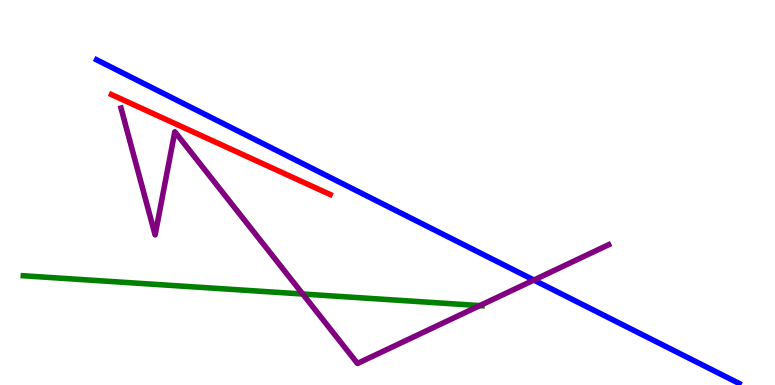[{'lines': ['blue', 'red'], 'intersections': []}, {'lines': ['green', 'red'], 'intersections': []}, {'lines': ['purple', 'red'], 'intersections': []}, {'lines': ['blue', 'green'], 'intersections': []}, {'lines': ['blue', 'purple'], 'intersections': [{'x': 6.89, 'y': 2.73}]}, {'lines': ['green', 'purple'], 'intersections': [{'x': 3.91, 'y': 2.36}, {'x': 6.19, 'y': 2.06}]}]